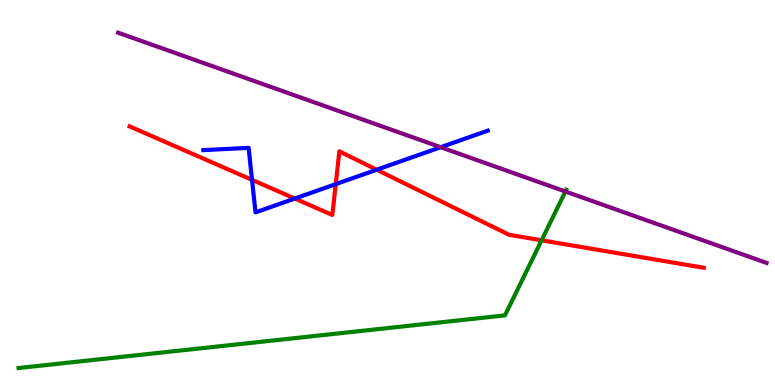[{'lines': ['blue', 'red'], 'intersections': [{'x': 3.25, 'y': 5.33}, {'x': 3.8, 'y': 4.84}, {'x': 4.33, 'y': 5.22}, {'x': 4.86, 'y': 5.59}]}, {'lines': ['green', 'red'], 'intersections': [{'x': 6.99, 'y': 3.76}]}, {'lines': ['purple', 'red'], 'intersections': []}, {'lines': ['blue', 'green'], 'intersections': []}, {'lines': ['blue', 'purple'], 'intersections': [{'x': 5.69, 'y': 6.18}]}, {'lines': ['green', 'purple'], 'intersections': [{'x': 7.3, 'y': 5.03}]}]